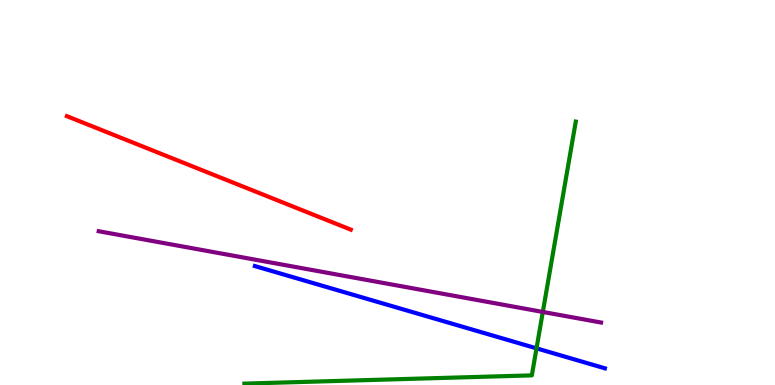[{'lines': ['blue', 'red'], 'intersections': []}, {'lines': ['green', 'red'], 'intersections': []}, {'lines': ['purple', 'red'], 'intersections': []}, {'lines': ['blue', 'green'], 'intersections': [{'x': 6.92, 'y': 0.952}]}, {'lines': ['blue', 'purple'], 'intersections': []}, {'lines': ['green', 'purple'], 'intersections': [{'x': 7.0, 'y': 1.9}]}]